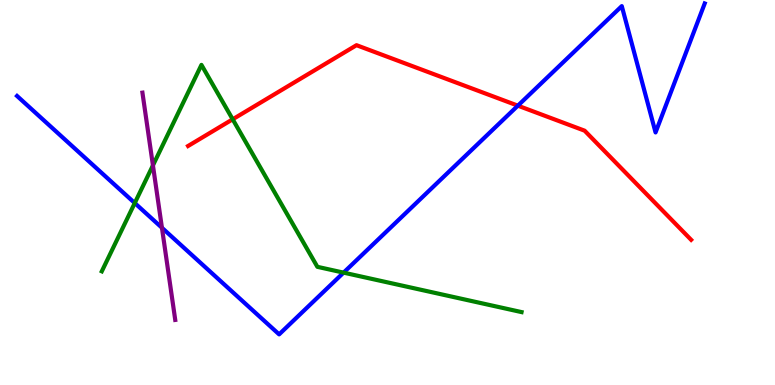[{'lines': ['blue', 'red'], 'intersections': [{'x': 6.68, 'y': 7.26}]}, {'lines': ['green', 'red'], 'intersections': [{'x': 3.0, 'y': 6.9}]}, {'lines': ['purple', 'red'], 'intersections': []}, {'lines': ['blue', 'green'], 'intersections': [{'x': 1.74, 'y': 4.73}, {'x': 4.43, 'y': 2.92}]}, {'lines': ['blue', 'purple'], 'intersections': [{'x': 2.09, 'y': 4.08}]}, {'lines': ['green', 'purple'], 'intersections': [{'x': 1.97, 'y': 5.7}]}]